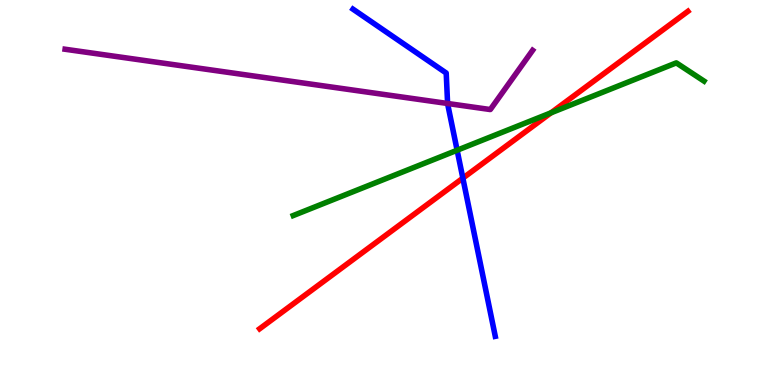[{'lines': ['blue', 'red'], 'intersections': [{'x': 5.97, 'y': 5.37}]}, {'lines': ['green', 'red'], 'intersections': [{'x': 7.11, 'y': 7.07}]}, {'lines': ['purple', 'red'], 'intersections': []}, {'lines': ['blue', 'green'], 'intersections': [{'x': 5.9, 'y': 6.1}]}, {'lines': ['blue', 'purple'], 'intersections': [{'x': 5.78, 'y': 7.31}]}, {'lines': ['green', 'purple'], 'intersections': []}]